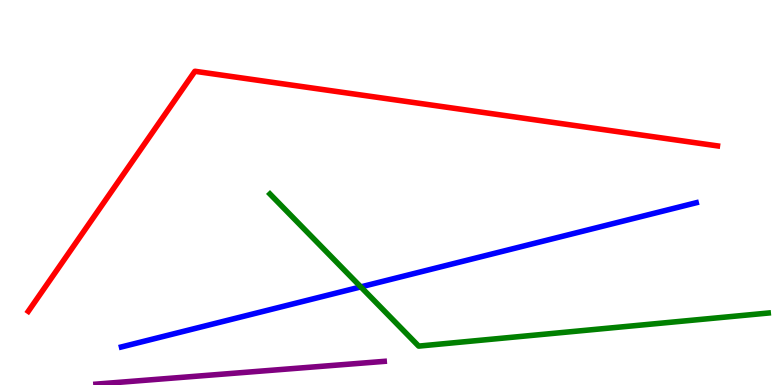[{'lines': ['blue', 'red'], 'intersections': []}, {'lines': ['green', 'red'], 'intersections': []}, {'lines': ['purple', 'red'], 'intersections': []}, {'lines': ['blue', 'green'], 'intersections': [{'x': 4.66, 'y': 2.55}]}, {'lines': ['blue', 'purple'], 'intersections': []}, {'lines': ['green', 'purple'], 'intersections': []}]